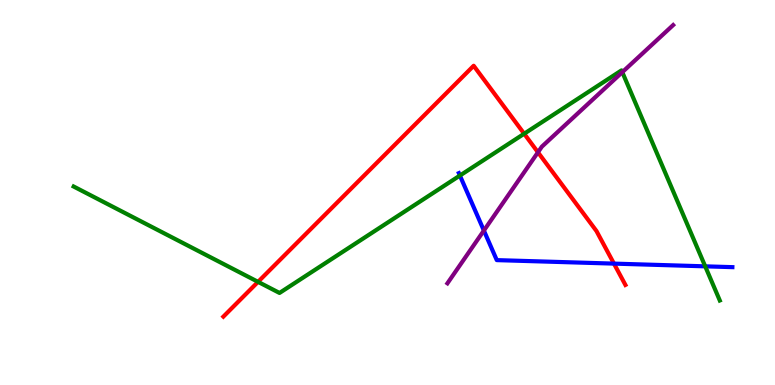[{'lines': ['blue', 'red'], 'intersections': [{'x': 7.92, 'y': 3.15}]}, {'lines': ['green', 'red'], 'intersections': [{'x': 3.33, 'y': 2.68}, {'x': 6.76, 'y': 6.53}]}, {'lines': ['purple', 'red'], 'intersections': [{'x': 6.94, 'y': 6.04}]}, {'lines': ['blue', 'green'], 'intersections': [{'x': 5.93, 'y': 5.44}, {'x': 9.1, 'y': 3.08}]}, {'lines': ['blue', 'purple'], 'intersections': [{'x': 6.24, 'y': 4.01}]}, {'lines': ['green', 'purple'], 'intersections': [{'x': 8.03, 'y': 8.13}]}]